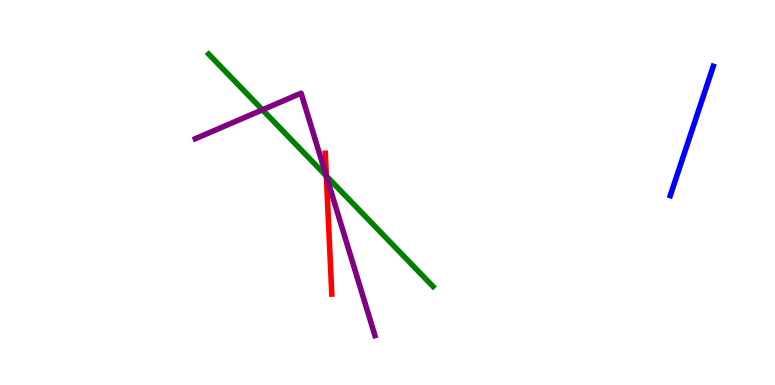[{'lines': ['blue', 'red'], 'intersections': []}, {'lines': ['green', 'red'], 'intersections': [{'x': 4.21, 'y': 5.43}]}, {'lines': ['purple', 'red'], 'intersections': [{'x': 4.21, 'y': 5.43}]}, {'lines': ['blue', 'green'], 'intersections': []}, {'lines': ['blue', 'purple'], 'intersections': []}, {'lines': ['green', 'purple'], 'intersections': [{'x': 3.39, 'y': 7.15}, {'x': 4.21, 'y': 5.43}]}]